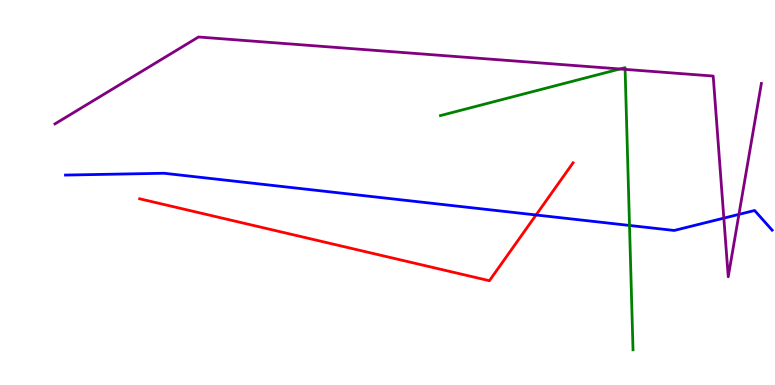[{'lines': ['blue', 'red'], 'intersections': [{'x': 6.92, 'y': 4.42}]}, {'lines': ['green', 'red'], 'intersections': []}, {'lines': ['purple', 'red'], 'intersections': []}, {'lines': ['blue', 'green'], 'intersections': [{'x': 8.12, 'y': 4.14}]}, {'lines': ['blue', 'purple'], 'intersections': [{'x': 9.34, 'y': 4.33}, {'x': 9.53, 'y': 4.43}]}, {'lines': ['green', 'purple'], 'intersections': [{'x': 8.0, 'y': 8.21}, {'x': 8.07, 'y': 8.2}]}]